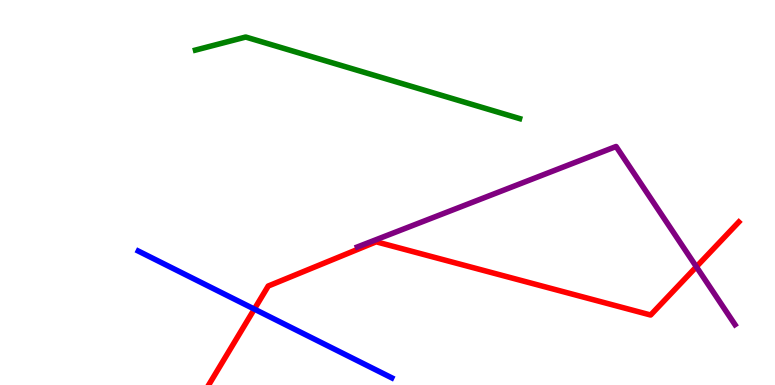[{'lines': ['blue', 'red'], 'intersections': [{'x': 3.28, 'y': 1.97}]}, {'lines': ['green', 'red'], 'intersections': []}, {'lines': ['purple', 'red'], 'intersections': [{'x': 8.99, 'y': 3.07}]}, {'lines': ['blue', 'green'], 'intersections': []}, {'lines': ['blue', 'purple'], 'intersections': []}, {'lines': ['green', 'purple'], 'intersections': []}]